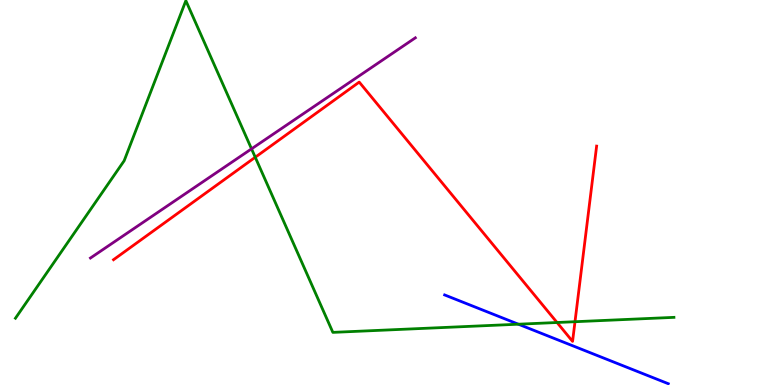[{'lines': ['blue', 'red'], 'intersections': []}, {'lines': ['green', 'red'], 'intersections': [{'x': 3.29, 'y': 5.92}, {'x': 7.19, 'y': 1.62}, {'x': 7.42, 'y': 1.64}]}, {'lines': ['purple', 'red'], 'intersections': []}, {'lines': ['blue', 'green'], 'intersections': [{'x': 6.69, 'y': 1.58}]}, {'lines': ['blue', 'purple'], 'intersections': []}, {'lines': ['green', 'purple'], 'intersections': [{'x': 3.25, 'y': 6.13}]}]